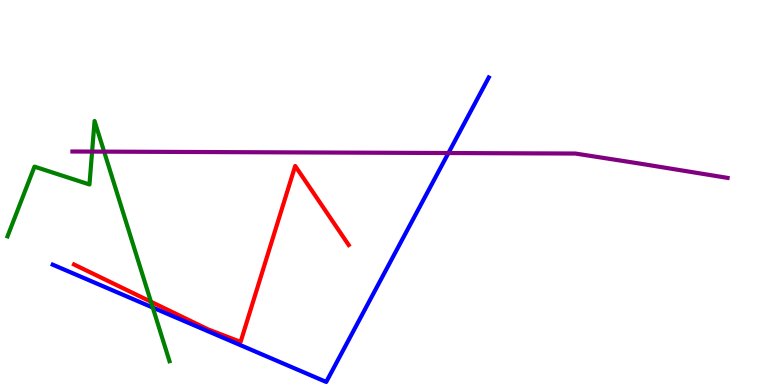[{'lines': ['blue', 'red'], 'intersections': []}, {'lines': ['green', 'red'], 'intersections': [{'x': 1.95, 'y': 2.16}]}, {'lines': ['purple', 'red'], 'intersections': []}, {'lines': ['blue', 'green'], 'intersections': [{'x': 1.97, 'y': 2.01}]}, {'lines': ['blue', 'purple'], 'intersections': [{'x': 5.79, 'y': 6.03}]}, {'lines': ['green', 'purple'], 'intersections': [{'x': 1.19, 'y': 6.06}, {'x': 1.34, 'y': 6.06}]}]